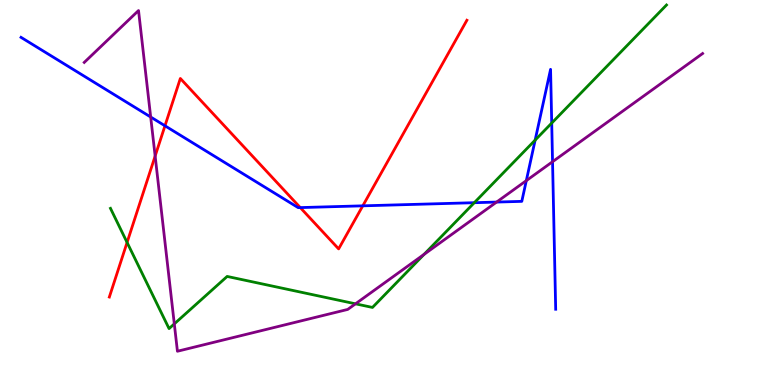[{'lines': ['blue', 'red'], 'intersections': [{'x': 2.13, 'y': 6.73}, {'x': 3.87, 'y': 4.61}, {'x': 4.68, 'y': 4.65}]}, {'lines': ['green', 'red'], 'intersections': [{'x': 1.64, 'y': 3.7}]}, {'lines': ['purple', 'red'], 'intersections': [{'x': 2.0, 'y': 5.95}]}, {'lines': ['blue', 'green'], 'intersections': [{'x': 6.12, 'y': 4.74}, {'x': 6.91, 'y': 6.36}, {'x': 7.12, 'y': 6.8}]}, {'lines': ['blue', 'purple'], 'intersections': [{'x': 1.94, 'y': 6.96}, {'x': 6.41, 'y': 4.75}, {'x': 6.79, 'y': 5.31}, {'x': 7.13, 'y': 5.8}]}, {'lines': ['green', 'purple'], 'intersections': [{'x': 2.25, 'y': 1.59}, {'x': 4.59, 'y': 2.11}, {'x': 5.47, 'y': 3.39}]}]